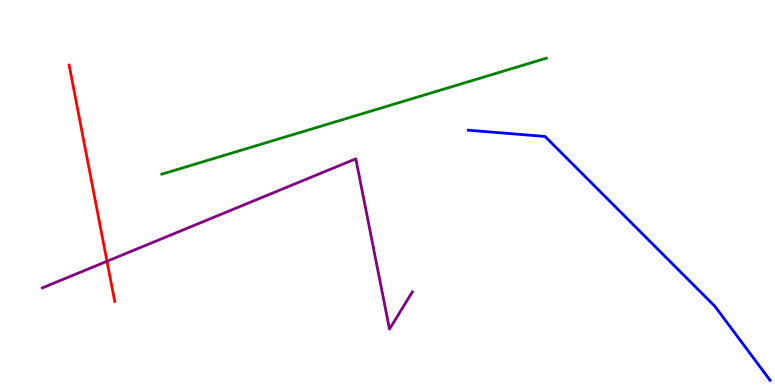[{'lines': ['blue', 'red'], 'intersections': []}, {'lines': ['green', 'red'], 'intersections': []}, {'lines': ['purple', 'red'], 'intersections': [{'x': 1.38, 'y': 3.21}]}, {'lines': ['blue', 'green'], 'intersections': []}, {'lines': ['blue', 'purple'], 'intersections': []}, {'lines': ['green', 'purple'], 'intersections': []}]